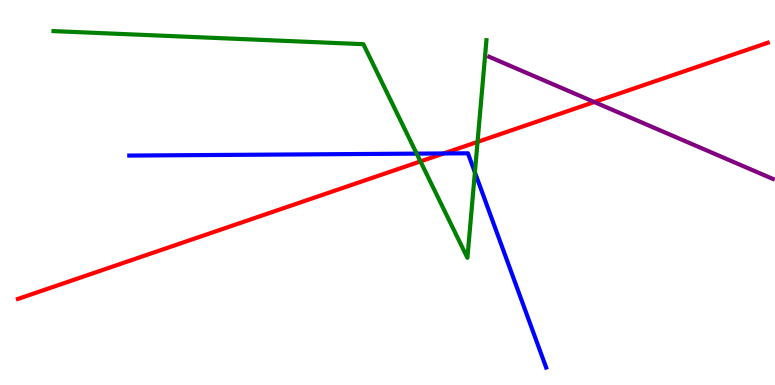[{'lines': ['blue', 'red'], 'intersections': [{'x': 5.73, 'y': 6.01}]}, {'lines': ['green', 'red'], 'intersections': [{'x': 5.43, 'y': 5.81}, {'x': 6.16, 'y': 6.31}]}, {'lines': ['purple', 'red'], 'intersections': [{'x': 7.67, 'y': 7.35}]}, {'lines': ['blue', 'green'], 'intersections': [{'x': 5.38, 'y': 6.01}, {'x': 6.13, 'y': 5.52}]}, {'lines': ['blue', 'purple'], 'intersections': []}, {'lines': ['green', 'purple'], 'intersections': []}]